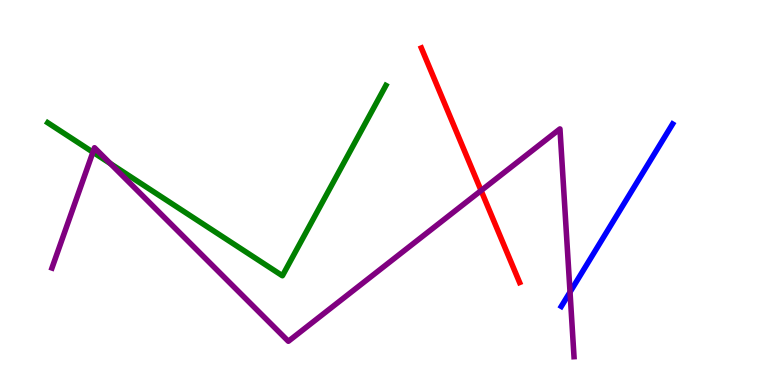[{'lines': ['blue', 'red'], 'intersections': []}, {'lines': ['green', 'red'], 'intersections': []}, {'lines': ['purple', 'red'], 'intersections': [{'x': 6.21, 'y': 5.05}]}, {'lines': ['blue', 'green'], 'intersections': []}, {'lines': ['blue', 'purple'], 'intersections': [{'x': 7.36, 'y': 2.41}]}, {'lines': ['green', 'purple'], 'intersections': [{'x': 1.2, 'y': 6.05}, {'x': 1.42, 'y': 5.75}]}]